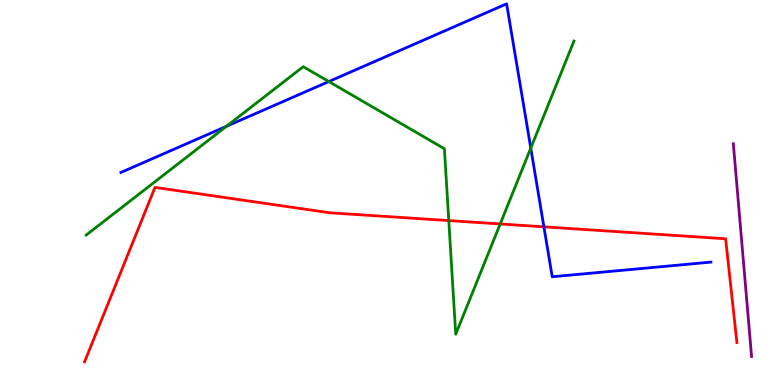[{'lines': ['blue', 'red'], 'intersections': [{'x': 7.02, 'y': 4.11}]}, {'lines': ['green', 'red'], 'intersections': [{'x': 5.79, 'y': 4.27}, {'x': 6.45, 'y': 4.18}]}, {'lines': ['purple', 'red'], 'intersections': []}, {'lines': ['blue', 'green'], 'intersections': [{'x': 2.92, 'y': 6.72}, {'x': 4.24, 'y': 7.88}, {'x': 6.85, 'y': 6.15}]}, {'lines': ['blue', 'purple'], 'intersections': []}, {'lines': ['green', 'purple'], 'intersections': []}]